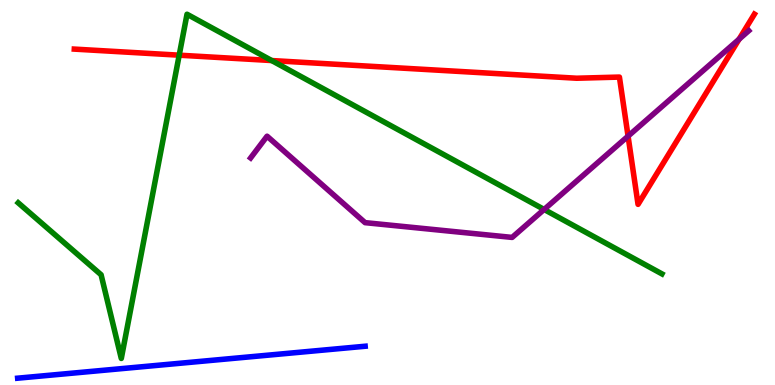[{'lines': ['blue', 'red'], 'intersections': []}, {'lines': ['green', 'red'], 'intersections': [{'x': 2.31, 'y': 8.57}, {'x': 3.51, 'y': 8.43}]}, {'lines': ['purple', 'red'], 'intersections': [{'x': 8.1, 'y': 6.46}, {'x': 9.54, 'y': 8.98}]}, {'lines': ['blue', 'green'], 'intersections': []}, {'lines': ['blue', 'purple'], 'intersections': []}, {'lines': ['green', 'purple'], 'intersections': [{'x': 7.02, 'y': 4.56}]}]